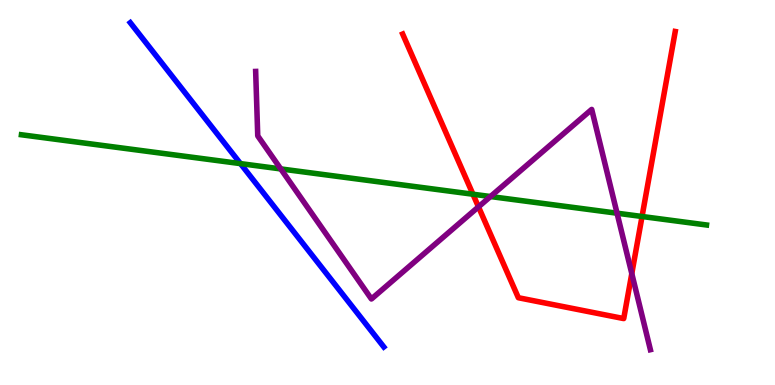[{'lines': ['blue', 'red'], 'intersections': []}, {'lines': ['green', 'red'], 'intersections': [{'x': 6.1, 'y': 4.96}, {'x': 8.28, 'y': 4.38}]}, {'lines': ['purple', 'red'], 'intersections': [{'x': 6.17, 'y': 4.63}, {'x': 8.15, 'y': 2.89}]}, {'lines': ['blue', 'green'], 'intersections': [{'x': 3.1, 'y': 5.75}]}, {'lines': ['blue', 'purple'], 'intersections': []}, {'lines': ['green', 'purple'], 'intersections': [{'x': 3.62, 'y': 5.61}, {'x': 6.33, 'y': 4.9}, {'x': 7.96, 'y': 4.46}]}]